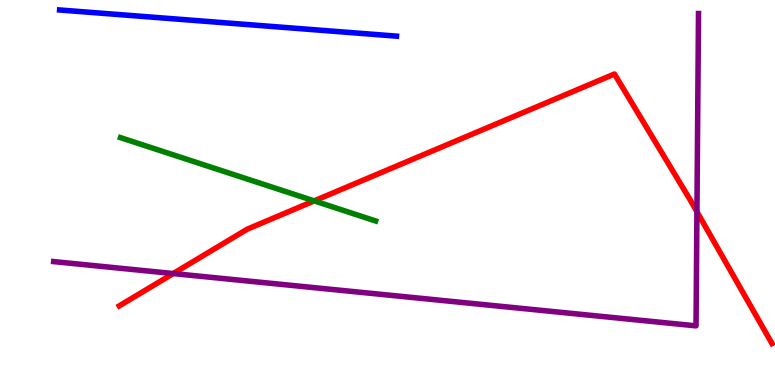[{'lines': ['blue', 'red'], 'intersections': []}, {'lines': ['green', 'red'], 'intersections': [{'x': 4.05, 'y': 4.78}]}, {'lines': ['purple', 'red'], 'intersections': [{'x': 2.24, 'y': 2.89}, {'x': 8.99, 'y': 4.5}]}, {'lines': ['blue', 'green'], 'intersections': []}, {'lines': ['blue', 'purple'], 'intersections': []}, {'lines': ['green', 'purple'], 'intersections': []}]